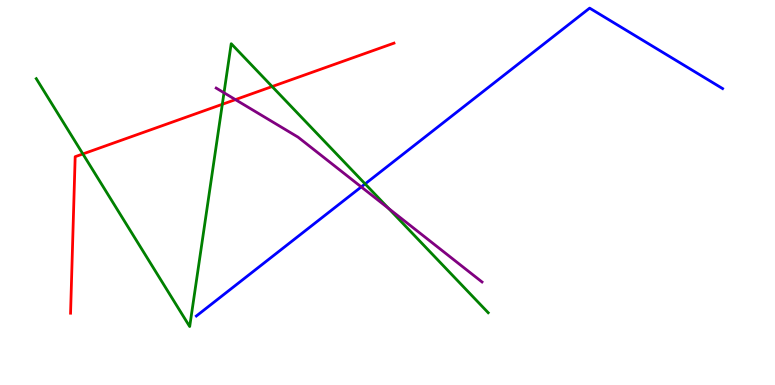[{'lines': ['blue', 'red'], 'intersections': []}, {'lines': ['green', 'red'], 'intersections': [{'x': 1.07, 'y': 6.0}, {'x': 2.87, 'y': 7.29}, {'x': 3.51, 'y': 7.75}]}, {'lines': ['purple', 'red'], 'intersections': [{'x': 3.04, 'y': 7.41}]}, {'lines': ['blue', 'green'], 'intersections': [{'x': 4.71, 'y': 5.22}]}, {'lines': ['blue', 'purple'], 'intersections': [{'x': 4.66, 'y': 5.15}]}, {'lines': ['green', 'purple'], 'intersections': [{'x': 2.89, 'y': 7.59}, {'x': 5.01, 'y': 4.59}]}]